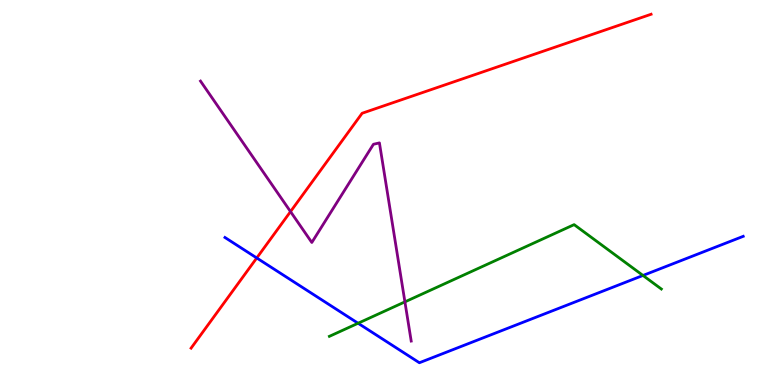[{'lines': ['blue', 'red'], 'intersections': [{'x': 3.31, 'y': 3.3}]}, {'lines': ['green', 'red'], 'intersections': []}, {'lines': ['purple', 'red'], 'intersections': [{'x': 3.75, 'y': 4.5}]}, {'lines': ['blue', 'green'], 'intersections': [{'x': 4.62, 'y': 1.6}, {'x': 8.3, 'y': 2.85}]}, {'lines': ['blue', 'purple'], 'intersections': []}, {'lines': ['green', 'purple'], 'intersections': [{'x': 5.22, 'y': 2.16}]}]